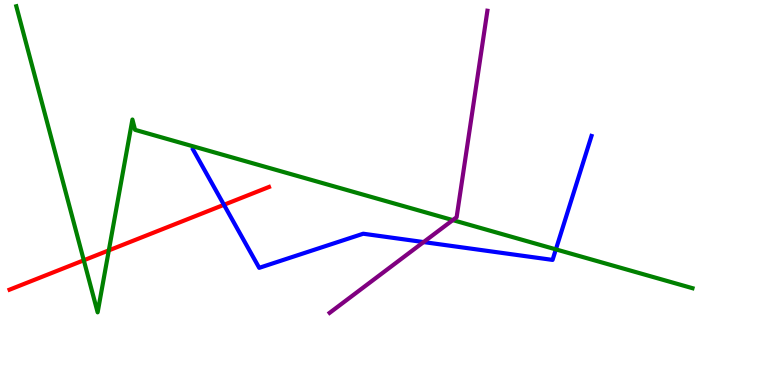[{'lines': ['blue', 'red'], 'intersections': [{'x': 2.89, 'y': 4.68}]}, {'lines': ['green', 'red'], 'intersections': [{'x': 1.08, 'y': 3.24}, {'x': 1.4, 'y': 3.5}]}, {'lines': ['purple', 'red'], 'intersections': []}, {'lines': ['blue', 'green'], 'intersections': [{'x': 7.17, 'y': 3.52}]}, {'lines': ['blue', 'purple'], 'intersections': [{'x': 5.47, 'y': 3.71}]}, {'lines': ['green', 'purple'], 'intersections': [{'x': 5.84, 'y': 4.28}]}]